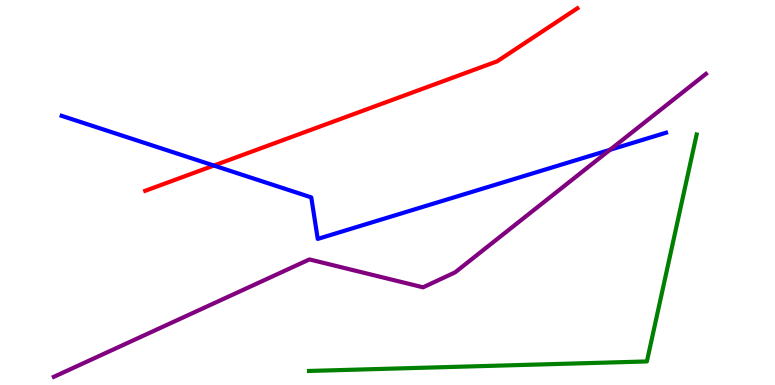[{'lines': ['blue', 'red'], 'intersections': [{'x': 2.76, 'y': 5.7}]}, {'lines': ['green', 'red'], 'intersections': []}, {'lines': ['purple', 'red'], 'intersections': []}, {'lines': ['blue', 'green'], 'intersections': []}, {'lines': ['blue', 'purple'], 'intersections': [{'x': 7.87, 'y': 6.11}]}, {'lines': ['green', 'purple'], 'intersections': []}]